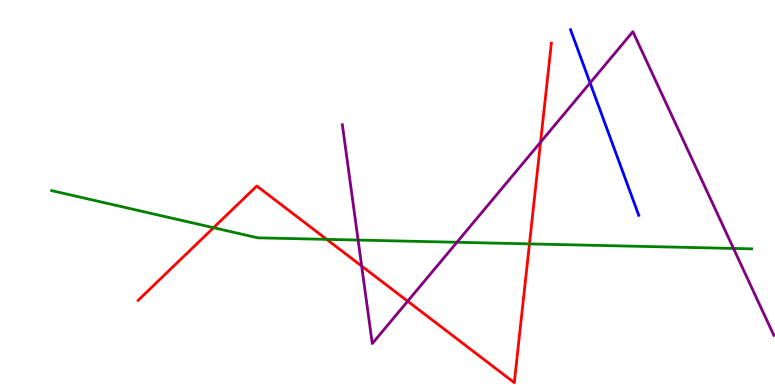[{'lines': ['blue', 'red'], 'intersections': []}, {'lines': ['green', 'red'], 'intersections': [{'x': 2.76, 'y': 4.09}, {'x': 4.22, 'y': 3.78}, {'x': 6.83, 'y': 3.67}]}, {'lines': ['purple', 'red'], 'intersections': [{'x': 4.67, 'y': 3.09}, {'x': 5.26, 'y': 2.18}, {'x': 6.97, 'y': 6.31}]}, {'lines': ['blue', 'green'], 'intersections': []}, {'lines': ['blue', 'purple'], 'intersections': [{'x': 7.61, 'y': 7.85}]}, {'lines': ['green', 'purple'], 'intersections': [{'x': 4.62, 'y': 3.76}, {'x': 5.9, 'y': 3.71}, {'x': 9.46, 'y': 3.55}]}]